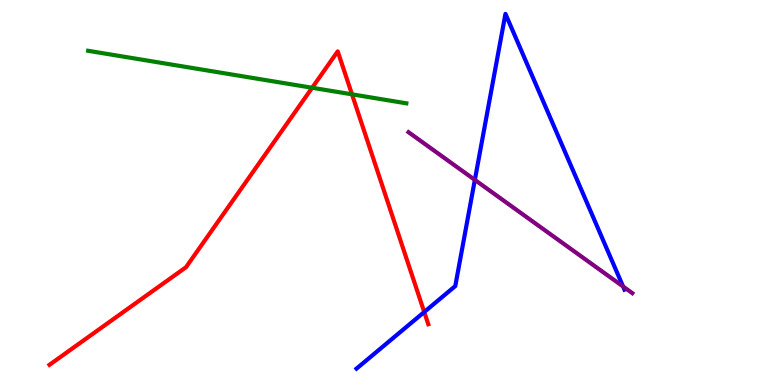[{'lines': ['blue', 'red'], 'intersections': [{'x': 5.47, 'y': 1.9}]}, {'lines': ['green', 'red'], 'intersections': [{'x': 4.03, 'y': 7.72}, {'x': 4.54, 'y': 7.55}]}, {'lines': ['purple', 'red'], 'intersections': []}, {'lines': ['blue', 'green'], 'intersections': []}, {'lines': ['blue', 'purple'], 'intersections': [{'x': 6.13, 'y': 5.33}, {'x': 8.04, 'y': 2.56}]}, {'lines': ['green', 'purple'], 'intersections': []}]